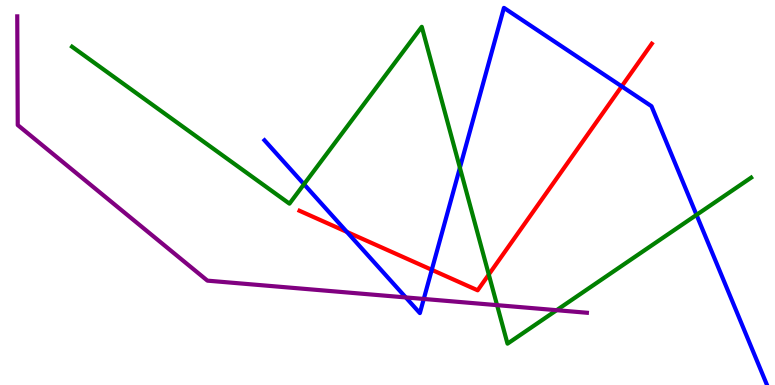[{'lines': ['blue', 'red'], 'intersections': [{'x': 4.48, 'y': 3.98}, {'x': 5.57, 'y': 2.99}, {'x': 8.02, 'y': 7.76}]}, {'lines': ['green', 'red'], 'intersections': [{'x': 6.31, 'y': 2.87}]}, {'lines': ['purple', 'red'], 'intersections': []}, {'lines': ['blue', 'green'], 'intersections': [{'x': 3.92, 'y': 5.21}, {'x': 5.93, 'y': 5.64}, {'x': 8.99, 'y': 4.42}]}, {'lines': ['blue', 'purple'], 'intersections': [{'x': 5.24, 'y': 2.27}, {'x': 5.47, 'y': 2.24}]}, {'lines': ['green', 'purple'], 'intersections': [{'x': 6.41, 'y': 2.07}, {'x': 7.18, 'y': 1.94}]}]